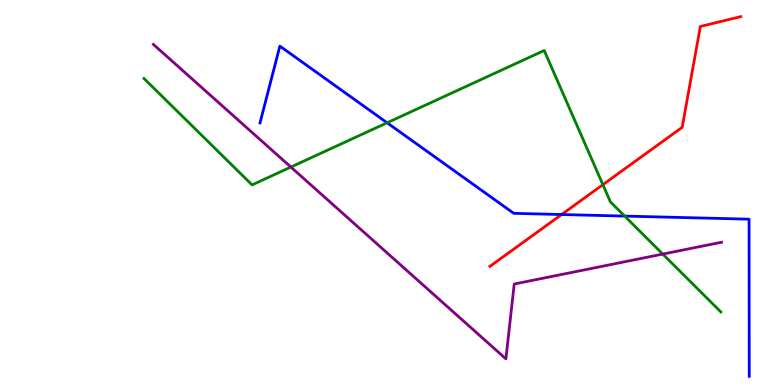[{'lines': ['blue', 'red'], 'intersections': [{'x': 7.25, 'y': 4.43}]}, {'lines': ['green', 'red'], 'intersections': [{'x': 7.78, 'y': 5.2}]}, {'lines': ['purple', 'red'], 'intersections': []}, {'lines': ['blue', 'green'], 'intersections': [{'x': 4.99, 'y': 6.81}, {'x': 8.06, 'y': 4.39}]}, {'lines': ['blue', 'purple'], 'intersections': []}, {'lines': ['green', 'purple'], 'intersections': [{'x': 3.75, 'y': 5.66}, {'x': 8.55, 'y': 3.4}]}]